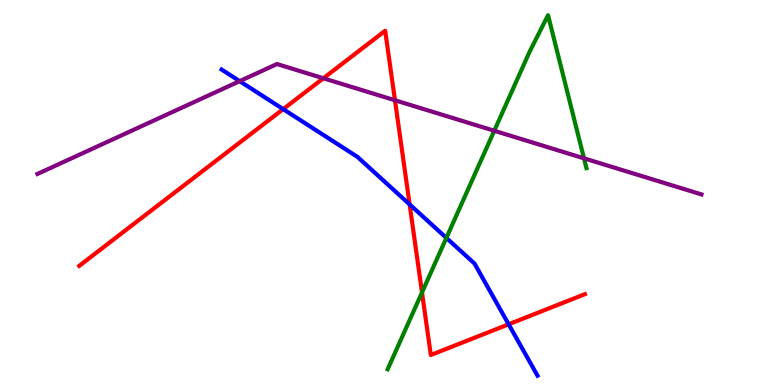[{'lines': ['blue', 'red'], 'intersections': [{'x': 3.65, 'y': 7.17}, {'x': 5.29, 'y': 4.69}, {'x': 6.56, 'y': 1.58}]}, {'lines': ['green', 'red'], 'intersections': [{'x': 5.45, 'y': 2.4}]}, {'lines': ['purple', 'red'], 'intersections': [{'x': 4.17, 'y': 7.97}, {'x': 5.1, 'y': 7.4}]}, {'lines': ['blue', 'green'], 'intersections': [{'x': 5.76, 'y': 3.82}]}, {'lines': ['blue', 'purple'], 'intersections': [{'x': 3.09, 'y': 7.89}]}, {'lines': ['green', 'purple'], 'intersections': [{'x': 6.38, 'y': 6.6}, {'x': 7.54, 'y': 5.89}]}]